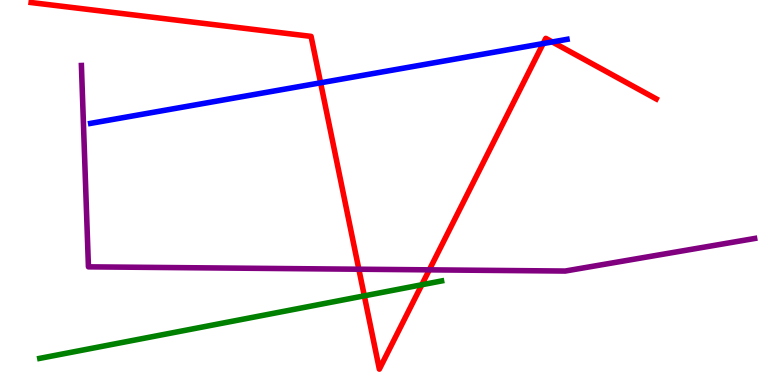[{'lines': ['blue', 'red'], 'intersections': [{'x': 4.14, 'y': 7.85}, {'x': 7.01, 'y': 8.87}, {'x': 7.13, 'y': 8.91}]}, {'lines': ['green', 'red'], 'intersections': [{'x': 4.7, 'y': 2.32}, {'x': 5.44, 'y': 2.6}]}, {'lines': ['purple', 'red'], 'intersections': [{'x': 4.63, 'y': 3.01}, {'x': 5.54, 'y': 2.99}]}, {'lines': ['blue', 'green'], 'intersections': []}, {'lines': ['blue', 'purple'], 'intersections': []}, {'lines': ['green', 'purple'], 'intersections': []}]